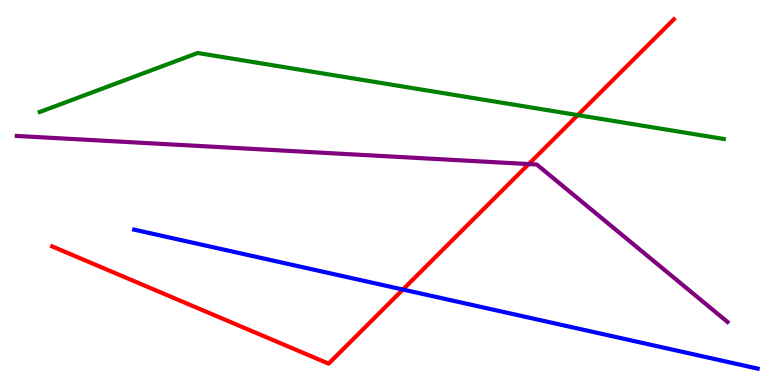[{'lines': ['blue', 'red'], 'intersections': [{'x': 5.2, 'y': 2.48}]}, {'lines': ['green', 'red'], 'intersections': [{'x': 7.46, 'y': 7.01}]}, {'lines': ['purple', 'red'], 'intersections': [{'x': 6.82, 'y': 5.74}]}, {'lines': ['blue', 'green'], 'intersections': []}, {'lines': ['blue', 'purple'], 'intersections': []}, {'lines': ['green', 'purple'], 'intersections': []}]